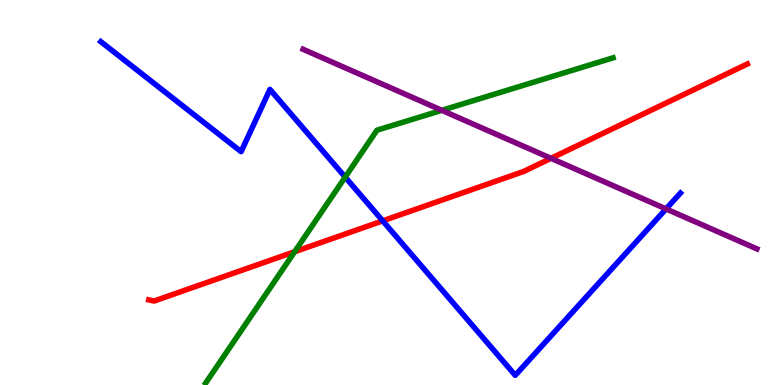[{'lines': ['blue', 'red'], 'intersections': [{'x': 4.94, 'y': 4.26}]}, {'lines': ['green', 'red'], 'intersections': [{'x': 3.8, 'y': 3.46}]}, {'lines': ['purple', 'red'], 'intersections': [{'x': 7.11, 'y': 5.89}]}, {'lines': ['blue', 'green'], 'intersections': [{'x': 4.45, 'y': 5.4}]}, {'lines': ['blue', 'purple'], 'intersections': [{'x': 8.59, 'y': 4.57}]}, {'lines': ['green', 'purple'], 'intersections': [{'x': 5.7, 'y': 7.13}]}]